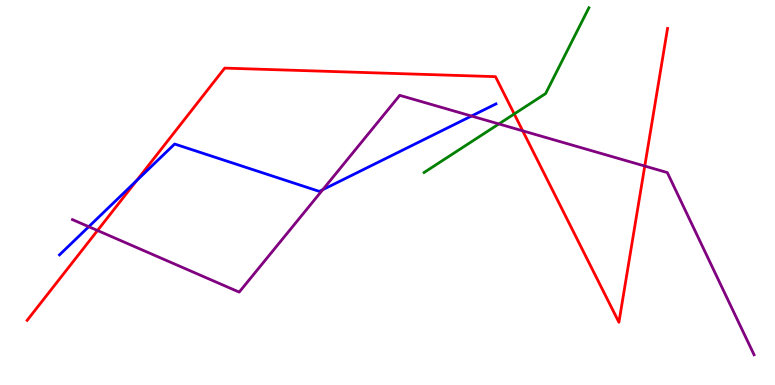[{'lines': ['blue', 'red'], 'intersections': [{'x': 1.76, 'y': 5.31}]}, {'lines': ['green', 'red'], 'intersections': [{'x': 6.64, 'y': 7.04}]}, {'lines': ['purple', 'red'], 'intersections': [{'x': 1.26, 'y': 4.01}, {'x': 6.74, 'y': 6.6}, {'x': 8.32, 'y': 5.69}]}, {'lines': ['blue', 'green'], 'intersections': []}, {'lines': ['blue', 'purple'], 'intersections': [{'x': 1.15, 'y': 4.11}, {'x': 4.16, 'y': 5.07}, {'x': 6.08, 'y': 6.99}]}, {'lines': ['green', 'purple'], 'intersections': [{'x': 6.44, 'y': 6.78}]}]